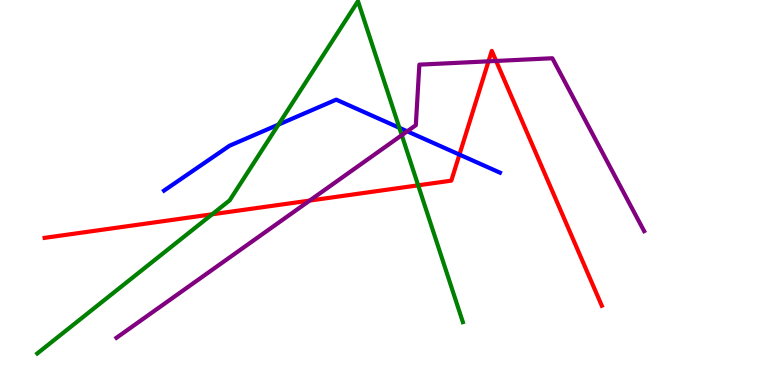[{'lines': ['blue', 'red'], 'intersections': [{'x': 5.93, 'y': 5.98}]}, {'lines': ['green', 'red'], 'intersections': [{'x': 2.74, 'y': 4.43}, {'x': 5.4, 'y': 5.19}]}, {'lines': ['purple', 'red'], 'intersections': [{'x': 4.0, 'y': 4.79}, {'x': 6.3, 'y': 8.41}, {'x': 6.4, 'y': 8.42}]}, {'lines': ['blue', 'green'], 'intersections': [{'x': 3.59, 'y': 6.76}, {'x': 5.15, 'y': 6.68}]}, {'lines': ['blue', 'purple'], 'intersections': [{'x': 5.25, 'y': 6.59}]}, {'lines': ['green', 'purple'], 'intersections': [{'x': 5.18, 'y': 6.49}]}]